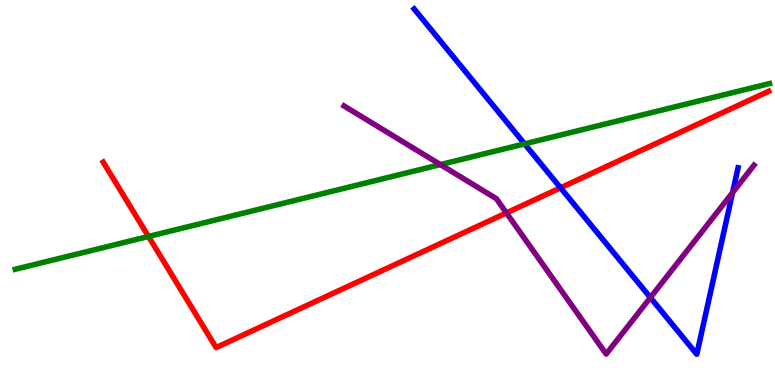[{'lines': ['blue', 'red'], 'intersections': [{'x': 7.23, 'y': 5.12}]}, {'lines': ['green', 'red'], 'intersections': [{'x': 1.92, 'y': 3.86}]}, {'lines': ['purple', 'red'], 'intersections': [{'x': 6.53, 'y': 4.47}]}, {'lines': ['blue', 'green'], 'intersections': [{'x': 6.77, 'y': 6.26}]}, {'lines': ['blue', 'purple'], 'intersections': [{'x': 8.39, 'y': 2.27}, {'x': 9.45, 'y': 5.0}]}, {'lines': ['green', 'purple'], 'intersections': [{'x': 5.68, 'y': 5.72}]}]